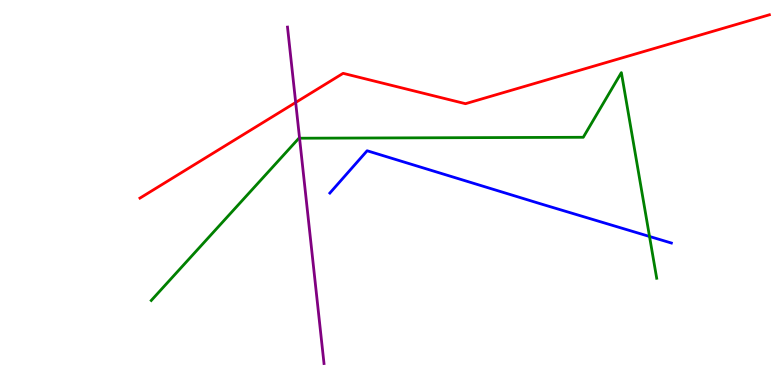[{'lines': ['blue', 'red'], 'intersections': []}, {'lines': ['green', 'red'], 'intersections': []}, {'lines': ['purple', 'red'], 'intersections': [{'x': 3.82, 'y': 7.34}]}, {'lines': ['blue', 'green'], 'intersections': [{'x': 8.38, 'y': 3.86}]}, {'lines': ['blue', 'purple'], 'intersections': []}, {'lines': ['green', 'purple'], 'intersections': [{'x': 3.87, 'y': 6.41}]}]